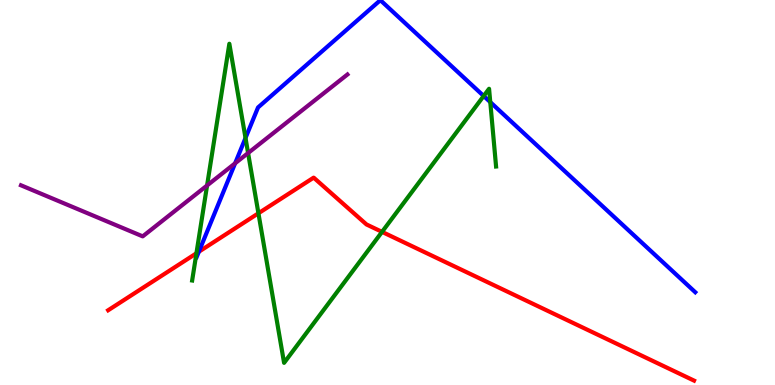[{'lines': ['blue', 'red'], 'intersections': [{'x': 2.57, 'y': 3.46}]}, {'lines': ['green', 'red'], 'intersections': [{'x': 2.53, 'y': 3.42}, {'x': 3.33, 'y': 4.46}, {'x': 4.93, 'y': 3.98}]}, {'lines': ['purple', 'red'], 'intersections': []}, {'lines': ['blue', 'green'], 'intersections': [{'x': 3.17, 'y': 6.42}, {'x': 6.24, 'y': 7.51}, {'x': 6.33, 'y': 7.35}]}, {'lines': ['blue', 'purple'], 'intersections': [{'x': 3.03, 'y': 5.76}]}, {'lines': ['green', 'purple'], 'intersections': [{'x': 2.67, 'y': 5.18}, {'x': 3.2, 'y': 6.02}]}]